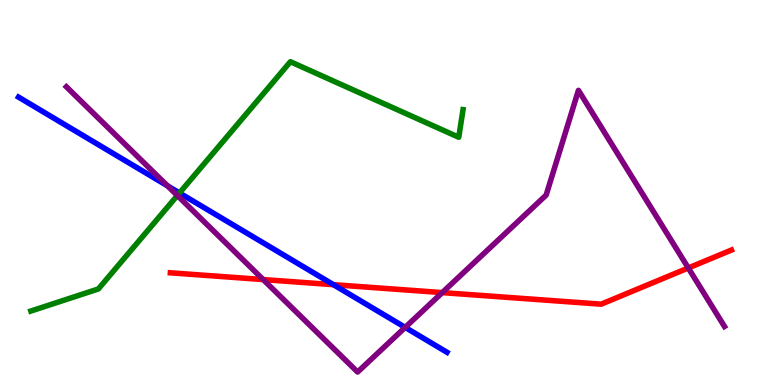[{'lines': ['blue', 'red'], 'intersections': [{'x': 4.3, 'y': 2.61}]}, {'lines': ['green', 'red'], 'intersections': []}, {'lines': ['purple', 'red'], 'intersections': [{'x': 3.4, 'y': 2.74}, {'x': 5.71, 'y': 2.4}, {'x': 8.88, 'y': 3.04}]}, {'lines': ['blue', 'green'], 'intersections': [{'x': 2.32, 'y': 4.99}]}, {'lines': ['blue', 'purple'], 'intersections': [{'x': 2.16, 'y': 5.17}, {'x': 5.23, 'y': 1.5}]}, {'lines': ['green', 'purple'], 'intersections': [{'x': 2.29, 'y': 4.92}]}]